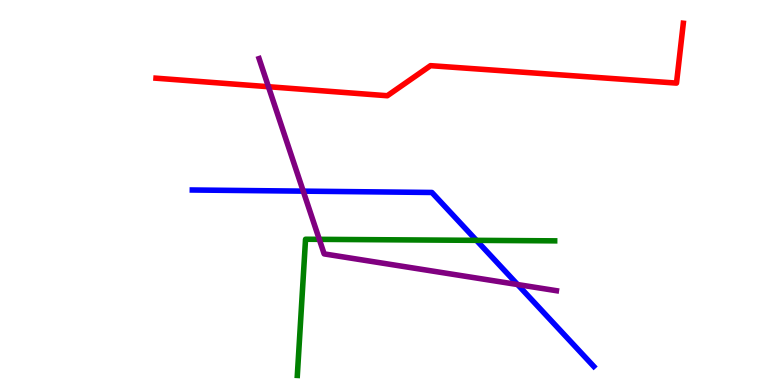[{'lines': ['blue', 'red'], 'intersections': []}, {'lines': ['green', 'red'], 'intersections': []}, {'lines': ['purple', 'red'], 'intersections': [{'x': 3.46, 'y': 7.75}]}, {'lines': ['blue', 'green'], 'intersections': [{'x': 6.15, 'y': 3.76}]}, {'lines': ['blue', 'purple'], 'intersections': [{'x': 3.91, 'y': 5.04}, {'x': 6.68, 'y': 2.61}]}, {'lines': ['green', 'purple'], 'intersections': [{'x': 4.12, 'y': 3.78}]}]